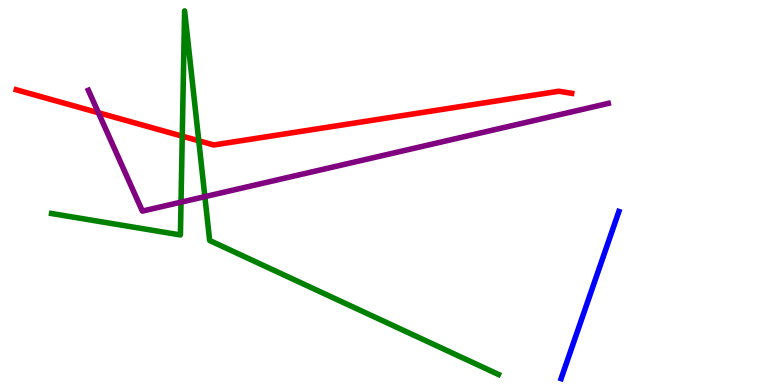[{'lines': ['blue', 'red'], 'intersections': []}, {'lines': ['green', 'red'], 'intersections': [{'x': 2.35, 'y': 6.46}, {'x': 2.56, 'y': 6.34}]}, {'lines': ['purple', 'red'], 'intersections': [{'x': 1.27, 'y': 7.07}]}, {'lines': ['blue', 'green'], 'intersections': []}, {'lines': ['blue', 'purple'], 'intersections': []}, {'lines': ['green', 'purple'], 'intersections': [{'x': 2.34, 'y': 4.75}, {'x': 2.64, 'y': 4.89}]}]